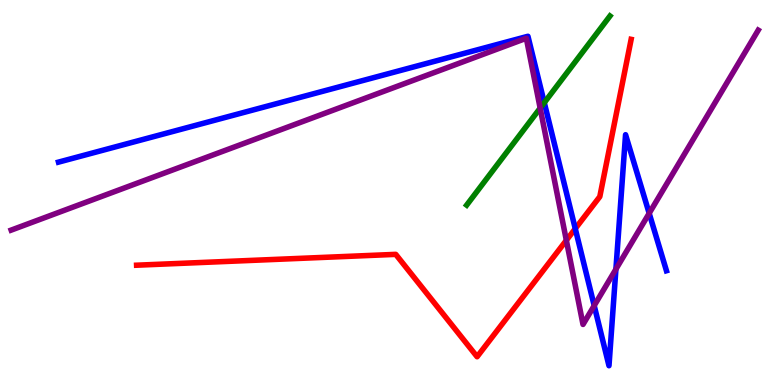[{'lines': ['blue', 'red'], 'intersections': [{'x': 7.42, 'y': 4.06}]}, {'lines': ['green', 'red'], 'intersections': []}, {'lines': ['purple', 'red'], 'intersections': [{'x': 7.31, 'y': 3.76}]}, {'lines': ['blue', 'green'], 'intersections': [{'x': 7.02, 'y': 7.33}]}, {'lines': ['blue', 'purple'], 'intersections': [{'x': 7.67, 'y': 2.06}, {'x': 7.95, 'y': 3.01}, {'x': 8.38, 'y': 4.46}]}, {'lines': ['green', 'purple'], 'intersections': [{'x': 6.97, 'y': 7.19}]}]